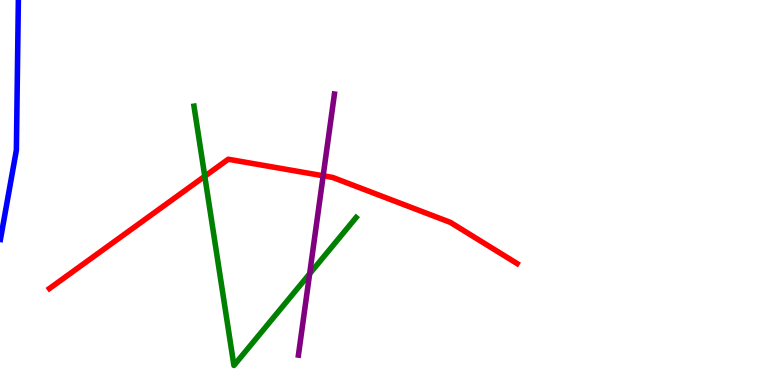[{'lines': ['blue', 'red'], 'intersections': []}, {'lines': ['green', 'red'], 'intersections': [{'x': 2.64, 'y': 5.42}]}, {'lines': ['purple', 'red'], 'intersections': [{'x': 4.17, 'y': 5.43}]}, {'lines': ['blue', 'green'], 'intersections': []}, {'lines': ['blue', 'purple'], 'intersections': []}, {'lines': ['green', 'purple'], 'intersections': [{'x': 4.0, 'y': 2.89}]}]